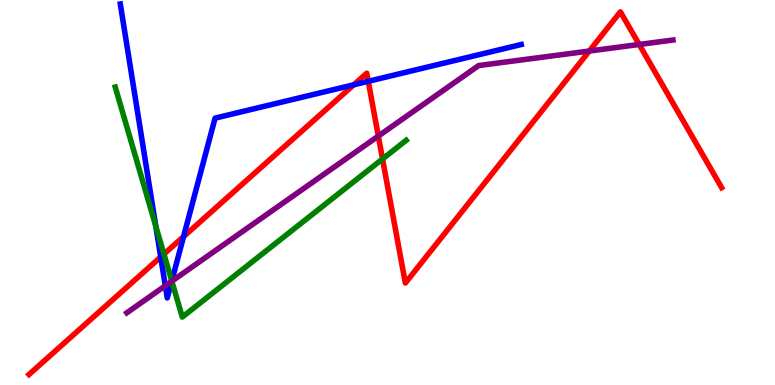[{'lines': ['blue', 'red'], 'intersections': [{'x': 2.07, 'y': 3.33}, {'x': 2.37, 'y': 3.85}, {'x': 4.56, 'y': 7.8}, {'x': 4.75, 'y': 7.89}]}, {'lines': ['green', 'red'], 'intersections': [{'x': 2.12, 'y': 3.4}, {'x': 4.94, 'y': 5.87}]}, {'lines': ['purple', 'red'], 'intersections': [{'x': 4.88, 'y': 6.47}, {'x': 7.6, 'y': 8.67}, {'x': 8.25, 'y': 8.84}]}, {'lines': ['blue', 'green'], 'intersections': [{'x': 2.01, 'y': 4.13}, {'x': 2.22, 'y': 2.7}]}, {'lines': ['blue', 'purple'], 'intersections': [{'x': 2.13, 'y': 2.58}, {'x': 2.22, 'y': 2.69}]}, {'lines': ['green', 'purple'], 'intersections': [{'x': 2.22, 'y': 2.7}]}]